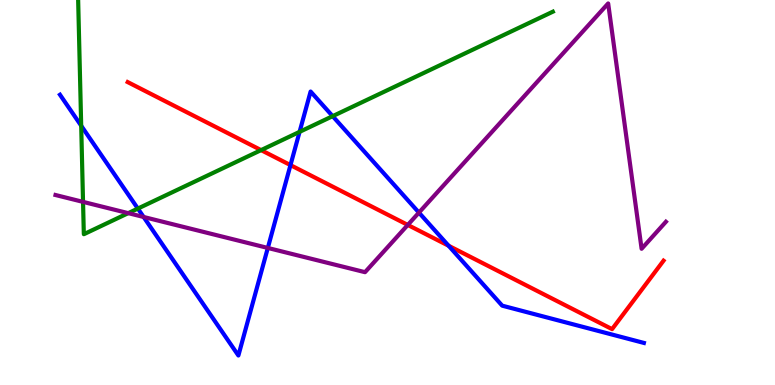[{'lines': ['blue', 'red'], 'intersections': [{'x': 3.75, 'y': 5.71}, {'x': 5.79, 'y': 3.62}]}, {'lines': ['green', 'red'], 'intersections': [{'x': 3.37, 'y': 6.1}]}, {'lines': ['purple', 'red'], 'intersections': [{'x': 5.26, 'y': 4.16}]}, {'lines': ['blue', 'green'], 'intersections': [{'x': 1.05, 'y': 6.73}, {'x': 1.78, 'y': 4.58}, {'x': 3.87, 'y': 6.58}, {'x': 4.29, 'y': 6.98}]}, {'lines': ['blue', 'purple'], 'intersections': [{'x': 1.85, 'y': 4.36}, {'x': 3.46, 'y': 3.56}, {'x': 5.41, 'y': 4.48}]}, {'lines': ['green', 'purple'], 'intersections': [{'x': 1.07, 'y': 4.76}, {'x': 1.65, 'y': 4.46}]}]